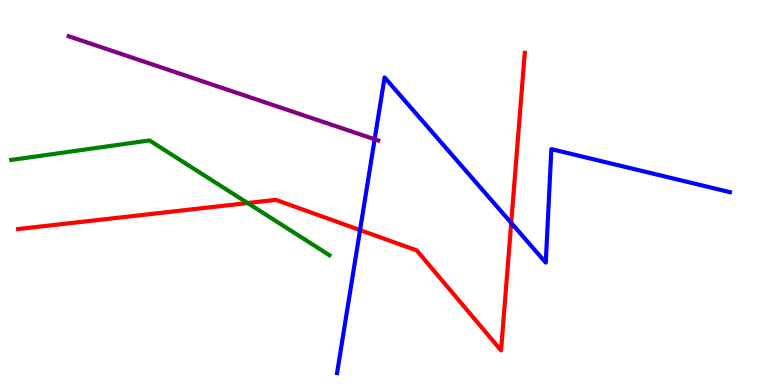[{'lines': ['blue', 'red'], 'intersections': [{'x': 4.65, 'y': 4.02}, {'x': 6.6, 'y': 4.21}]}, {'lines': ['green', 'red'], 'intersections': [{'x': 3.2, 'y': 4.73}]}, {'lines': ['purple', 'red'], 'intersections': []}, {'lines': ['blue', 'green'], 'intersections': []}, {'lines': ['blue', 'purple'], 'intersections': [{'x': 4.83, 'y': 6.38}]}, {'lines': ['green', 'purple'], 'intersections': []}]